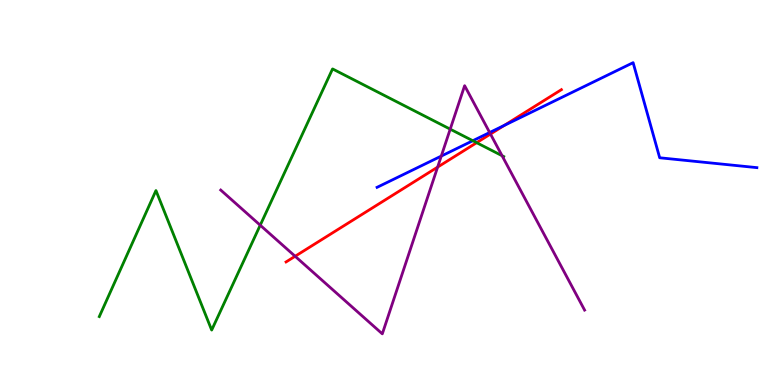[{'lines': ['blue', 'red'], 'intersections': [{'x': 6.51, 'y': 6.74}]}, {'lines': ['green', 'red'], 'intersections': [{'x': 6.15, 'y': 6.29}]}, {'lines': ['purple', 'red'], 'intersections': [{'x': 3.81, 'y': 3.34}, {'x': 5.65, 'y': 5.66}, {'x': 6.33, 'y': 6.52}]}, {'lines': ['blue', 'green'], 'intersections': [{'x': 6.1, 'y': 6.34}]}, {'lines': ['blue', 'purple'], 'intersections': [{'x': 5.69, 'y': 5.95}, {'x': 6.32, 'y': 6.56}]}, {'lines': ['green', 'purple'], 'intersections': [{'x': 3.36, 'y': 4.15}, {'x': 5.81, 'y': 6.65}, {'x': 6.48, 'y': 5.96}]}]